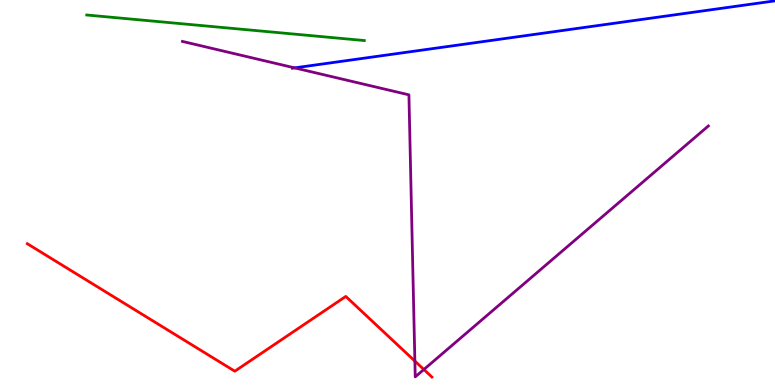[{'lines': ['blue', 'red'], 'intersections': []}, {'lines': ['green', 'red'], 'intersections': []}, {'lines': ['purple', 'red'], 'intersections': [{'x': 5.35, 'y': 0.621}, {'x': 5.47, 'y': 0.403}]}, {'lines': ['blue', 'green'], 'intersections': []}, {'lines': ['blue', 'purple'], 'intersections': [{'x': 3.8, 'y': 8.24}]}, {'lines': ['green', 'purple'], 'intersections': []}]